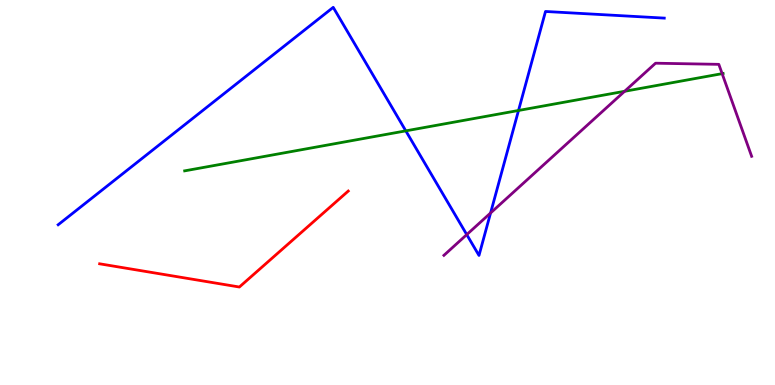[{'lines': ['blue', 'red'], 'intersections': []}, {'lines': ['green', 'red'], 'intersections': []}, {'lines': ['purple', 'red'], 'intersections': []}, {'lines': ['blue', 'green'], 'intersections': [{'x': 5.24, 'y': 6.6}, {'x': 6.69, 'y': 7.13}]}, {'lines': ['blue', 'purple'], 'intersections': [{'x': 6.02, 'y': 3.91}, {'x': 6.33, 'y': 4.47}]}, {'lines': ['green', 'purple'], 'intersections': [{'x': 8.06, 'y': 7.63}, {'x': 9.32, 'y': 8.09}]}]